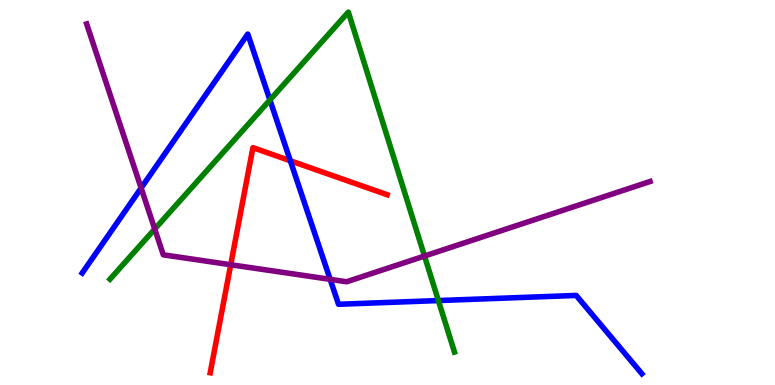[{'lines': ['blue', 'red'], 'intersections': [{'x': 3.75, 'y': 5.82}]}, {'lines': ['green', 'red'], 'intersections': []}, {'lines': ['purple', 'red'], 'intersections': [{'x': 2.98, 'y': 3.12}]}, {'lines': ['blue', 'green'], 'intersections': [{'x': 3.48, 'y': 7.4}, {'x': 5.66, 'y': 2.19}]}, {'lines': ['blue', 'purple'], 'intersections': [{'x': 1.82, 'y': 5.12}, {'x': 4.26, 'y': 2.74}]}, {'lines': ['green', 'purple'], 'intersections': [{'x': 2.0, 'y': 4.05}, {'x': 5.48, 'y': 3.35}]}]